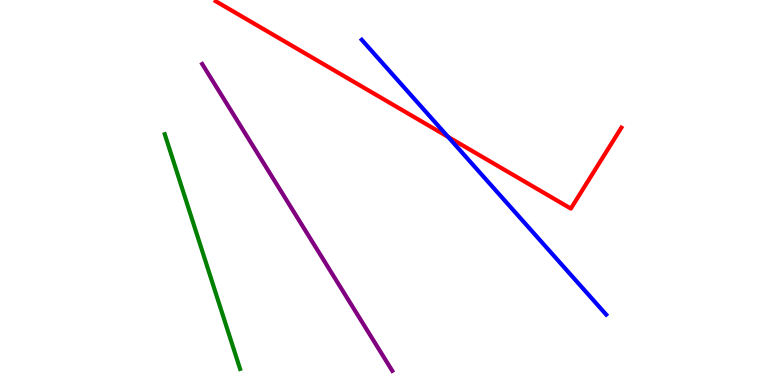[{'lines': ['blue', 'red'], 'intersections': [{'x': 5.78, 'y': 6.44}]}, {'lines': ['green', 'red'], 'intersections': []}, {'lines': ['purple', 'red'], 'intersections': []}, {'lines': ['blue', 'green'], 'intersections': []}, {'lines': ['blue', 'purple'], 'intersections': []}, {'lines': ['green', 'purple'], 'intersections': []}]